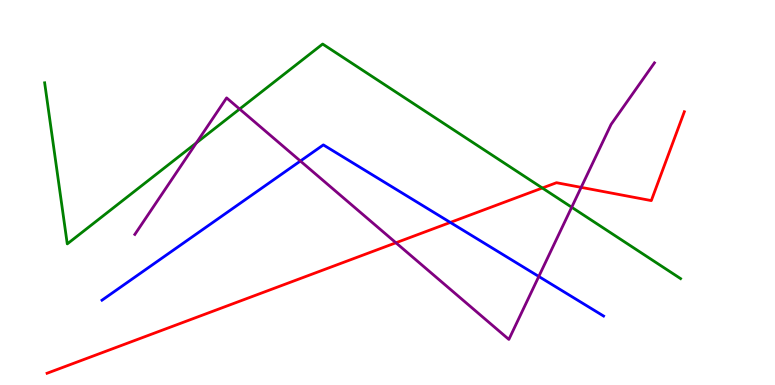[{'lines': ['blue', 'red'], 'intersections': [{'x': 5.81, 'y': 4.22}]}, {'lines': ['green', 'red'], 'intersections': [{'x': 7.0, 'y': 5.12}]}, {'lines': ['purple', 'red'], 'intersections': [{'x': 5.11, 'y': 3.69}, {'x': 7.5, 'y': 5.13}]}, {'lines': ['blue', 'green'], 'intersections': []}, {'lines': ['blue', 'purple'], 'intersections': [{'x': 3.88, 'y': 5.82}, {'x': 6.95, 'y': 2.82}]}, {'lines': ['green', 'purple'], 'intersections': [{'x': 2.53, 'y': 6.29}, {'x': 3.09, 'y': 7.17}, {'x': 7.38, 'y': 4.62}]}]